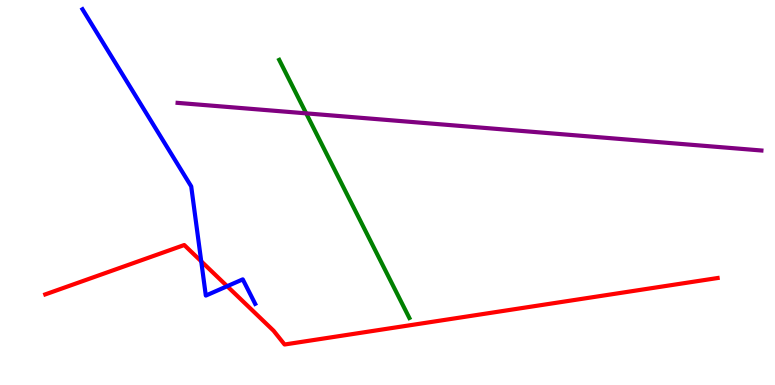[{'lines': ['blue', 'red'], 'intersections': [{'x': 2.6, 'y': 3.21}, {'x': 2.93, 'y': 2.57}]}, {'lines': ['green', 'red'], 'intersections': []}, {'lines': ['purple', 'red'], 'intersections': []}, {'lines': ['blue', 'green'], 'intersections': []}, {'lines': ['blue', 'purple'], 'intersections': []}, {'lines': ['green', 'purple'], 'intersections': [{'x': 3.95, 'y': 7.06}]}]